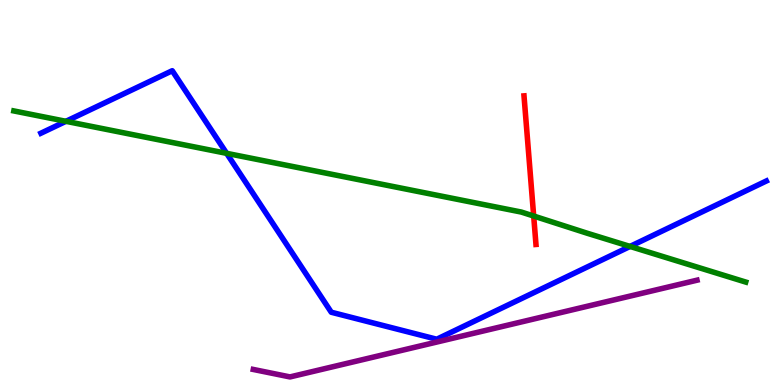[{'lines': ['blue', 'red'], 'intersections': []}, {'lines': ['green', 'red'], 'intersections': [{'x': 6.89, 'y': 4.39}]}, {'lines': ['purple', 'red'], 'intersections': []}, {'lines': ['blue', 'green'], 'intersections': [{'x': 0.851, 'y': 6.85}, {'x': 2.92, 'y': 6.02}, {'x': 8.13, 'y': 3.6}]}, {'lines': ['blue', 'purple'], 'intersections': []}, {'lines': ['green', 'purple'], 'intersections': []}]